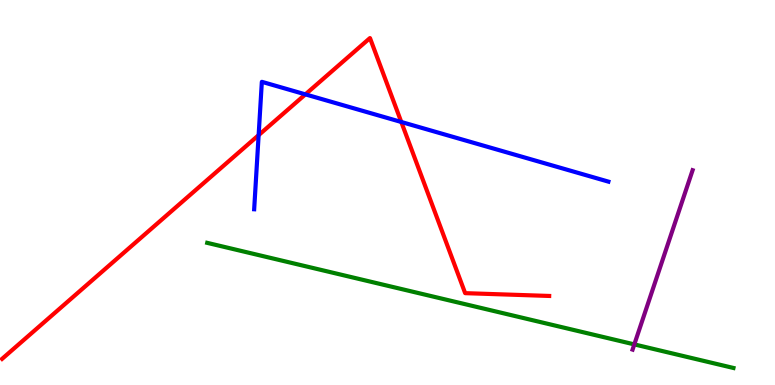[{'lines': ['blue', 'red'], 'intersections': [{'x': 3.34, 'y': 6.49}, {'x': 3.94, 'y': 7.55}, {'x': 5.18, 'y': 6.83}]}, {'lines': ['green', 'red'], 'intersections': []}, {'lines': ['purple', 'red'], 'intersections': []}, {'lines': ['blue', 'green'], 'intersections': []}, {'lines': ['blue', 'purple'], 'intersections': []}, {'lines': ['green', 'purple'], 'intersections': [{'x': 8.18, 'y': 1.05}]}]